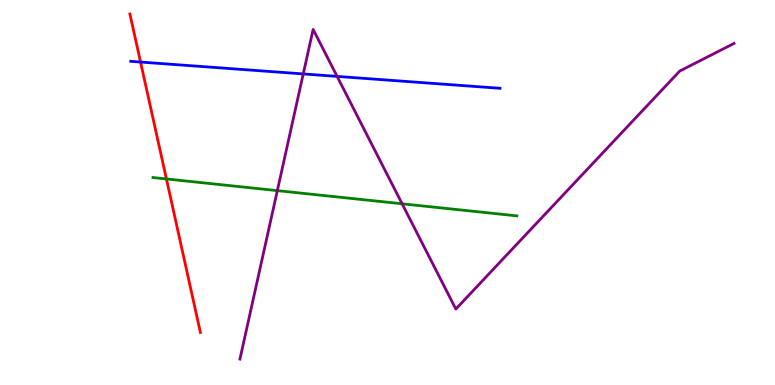[{'lines': ['blue', 'red'], 'intersections': [{'x': 1.81, 'y': 8.39}]}, {'lines': ['green', 'red'], 'intersections': [{'x': 2.15, 'y': 5.35}]}, {'lines': ['purple', 'red'], 'intersections': []}, {'lines': ['blue', 'green'], 'intersections': []}, {'lines': ['blue', 'purple'], 'intersections': [{'x': 3.91, 'y': 8.08}, {'x': 4.35, 'y': 8.02}]}, {'lines': ['green', 'purple'], 'intersections': [{'x': 3.58, 'y': 5.05}, {'x': 5.19, 'y': 4.71}]}]